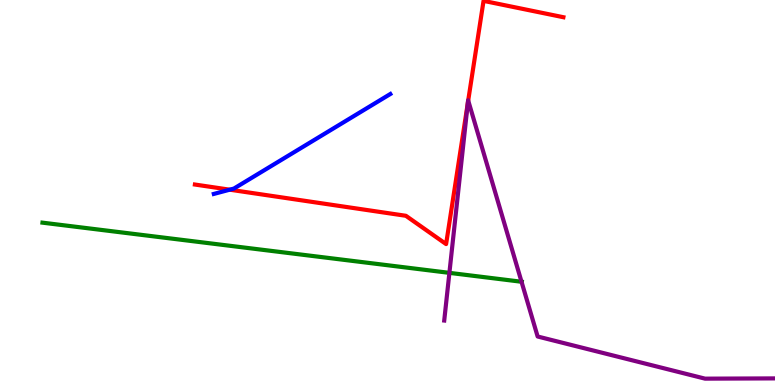[{'lines': ['blue', 'red'], 'intersections': [{'x': 2.96, 'y': 5.07}]}, {'lines': ['green', 'red'], 'intersections': []}, {'lines': ['purple', 'red'], 'intersections': [{'x': 6.04, 'y': 7.32}, {'x': 6.04, 'y': 7.39}]}, {'lines': ['blue', 'green'], 'intersections': []}, {'lines': ['blue', 'purple'], 'intersections': []}, {'lines': ['green', 'purple'], 'intersections': [{'x': 5.8, 'y': 2.91}, {'x': 6.73, 'y': 2.68}]}]